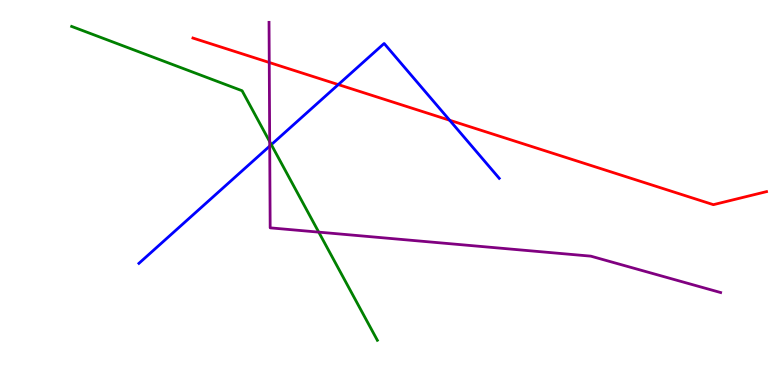[{'lines': ['blue', 'red'], 'intersections': [{'x': 4.37, 'y': 7.8}, {'x': 5.8, 'y': 6.88}]}, {'lines': ['green', 'red'], 'intersections': []}, {'lines': ['purple', 'red'], 'intersections': [{'x': 3.47, 'y': 8.38}]}, {'lines': ['blue', 'green'], 'intersections': [{'x': 3.5, 'y': 6.24}]}, {'lines': ['blue', 'purple'], 'intersections': [{'x': 3.48, 'y': 6.21}]}, {'lines': ['green', 'purple'], 'intersections': [{'x': 3.48, 'y': 6.32}, {'x': 4.11, 'y': 3.97}]}]